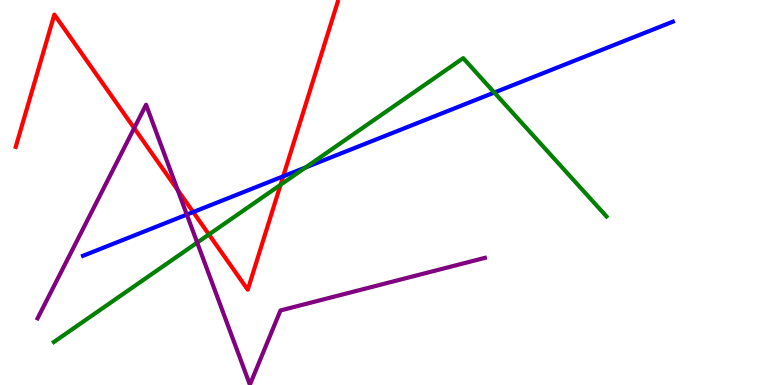[{'lines': ['blue', 'red'], 'intersections': [{'x': 2.49, 'y': 4.49}, {'x': 3.65, 'y': 5.42}]}, {'lines': ['green', 'red'], 'intersections': [{'x': 2.7, 'y': 3.91}, {'x': 3.62, 'y': 5.2}]}, {'lines': ['purple', 'red'], 'intersections': [{'x': 1.73, 'y': 6.67}, {'x': 2.29, 'y': 5.06}]}, {'lines': ['blue', 'green'], 'intersections': [{'x': 3.94, 'y': 5.65}, {'x': 6.38, 'y': 7.6}]}, {'lines': ['blue', 'purple'], 'intersections': [{'x': 2.41, 'y': 4.43}]}, {'lines': ['green', 'purple'], 'intersections': [{'x': 2.54, 'y': 3.7}]}]